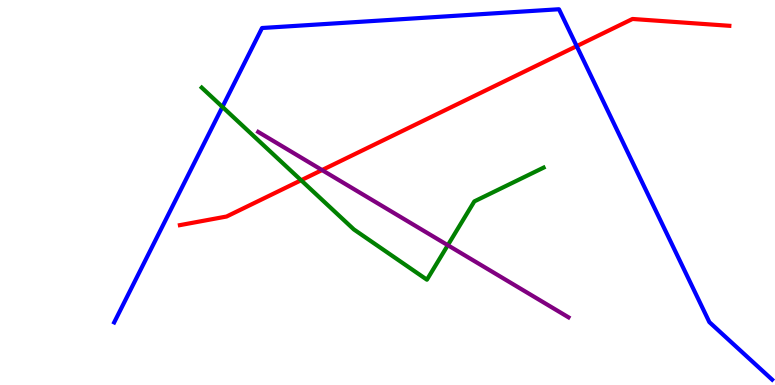[{'lines': ['blue', 'red'], 'intersections': [{'x': 7.44, 'y': 8.8}]}, {'lines': ['green', 'red'], 'intersections': [{'x': 3.89, 'y': 5.32}]}, {'lines': ['purple', 'red'], 'intersections': [{'x': 4.16, 'y': 5.58}]}, {'lines': ['blue', 'green'], 'intersections': [{'x': 2.87, 'y': 7.22}]}, {'lines': ['blue', 'purple'], 'intersections': []}, {'lines': ['green', 'purple'], 'intersections': [{'x': 5.78, 'y': 3.63}]}]